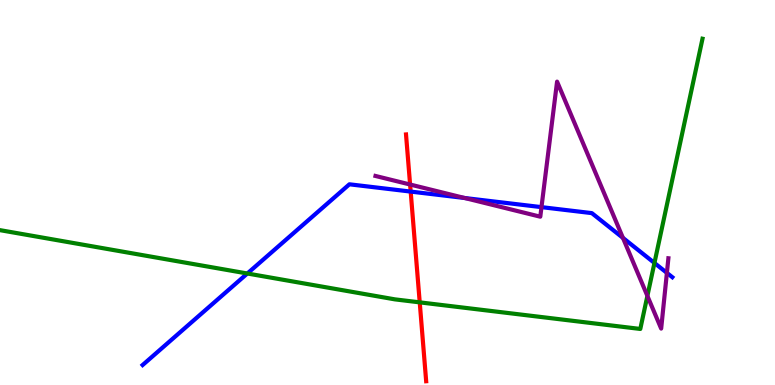[{'lines': ['blue', 'red'], 'intersections': [{'x': 5.3, 'y': 5.02}]}, {'lines': ['green', 'red'], 'intersections': [{'x': 5.42, 'y': 2.15}]}, {'lines': ['purple', 'red'], 'intersections': [{'x': 5.29, 'y': 5.21}]}, {'lines': ['blue', 'green'], 'intersections': [{'x': 3.19, 'y': 2.9}, {'x': 8.44, 'y': 3.17}]}, {'lines': ['blue', 'purple'], 'intersections': [{'x': 6.0, 'y': 4.86}, {'x': 6.99, 'y': 4.62}, {'x': 8.04, 'y': 3.82}, {'x': 8.61, 'y': 2.91}]}, {'lines': ['green', 'purple'], 'intersections': [{'x': 8.35, 'y': 2.31}]}]